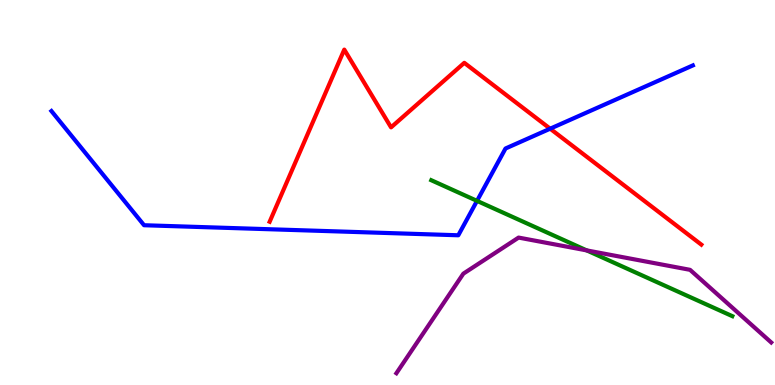[{'lines': ['blue', 'red'], 'intersections': [{'x': 7.1, 'y': 6.66}]}, {'lines': ['green', 'red'], 'intersections': []}, {'lines': ['purple', 'red'], 'intersections': []}, {'lines': ['blue', 'green'], 'intersections': [{'x': 6.16, 'y': 4.78}]}, {'lines': ['blue', 'purple'], 'intersections': []}, {'lines': ['green', 'purple'], 'intersections': [{'x': 7.57, 'y': 3.5}]}]